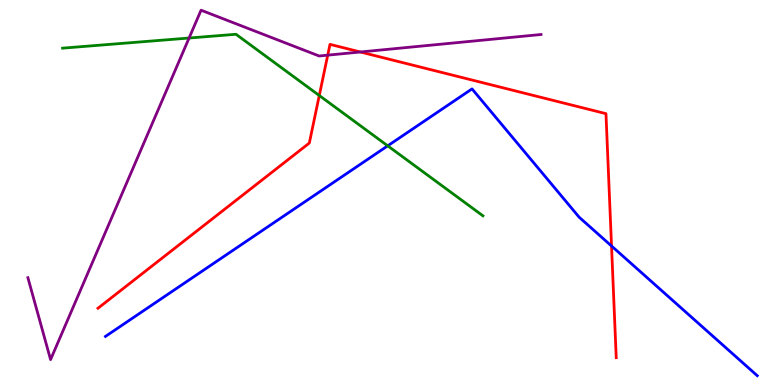[{'lines': ['blue', 'red'], 'intersections': [{'x': 7.89, 'y': 3.61}]}, {'lines': ['green', 'red'], 'intersections': [{'x': 4.12, 'y': 7.52}]}, {'lines': ['purple', 'red'], 'intersections': [{'x': 4.23, 'y': 8.57}, {'x': 4.65, 'y': 8.65}]}, {'lines': ['blue', 'green'], 'intersections': [{'x': 5.0, 'y': 6.21}]}, {'lines': ['blue', 'purple'], 'intersections': []}, {'lines': ['green', 'purple'], 'intersections': [{'x': 2.44, 'y': 9.01}]}]